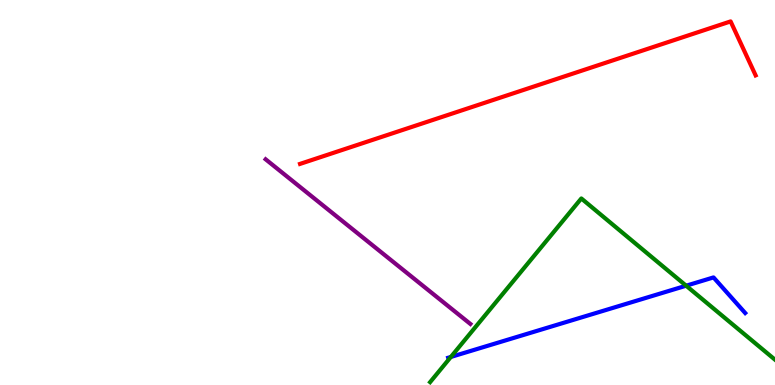[{'lines': ['blue', 'red'], 'intersections': []}, {'lines': ['green', 'red'], 'intersections': []}, {'lines': ['purple', 'red'], 'intersections': []}, {'lines': ['blue', 'green'], 'intersections': [{'x': 5.82, 'y': 0.729}, {'x': 8.85, 'y': 2.58}]}, {'lines': ['blue', 'purple'], 'intersections': []}, {'lines': ['green', 'purple'], 'intersections': []}]